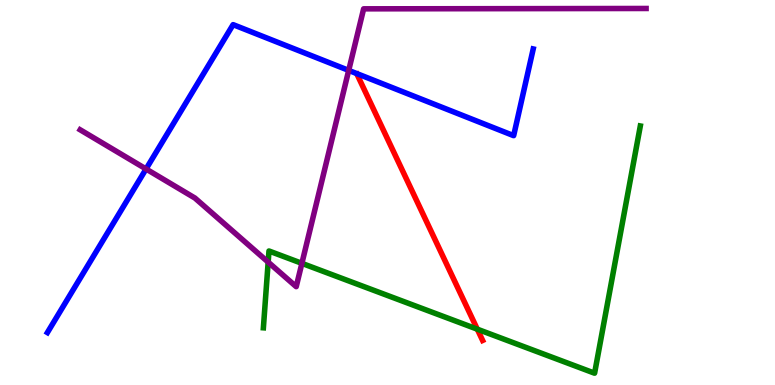[{'lines': ['blue', 'red'], 'intersections': []}, {'lines': ['green', 'red'], 'intersections': [{'x': 6.16, 'y': 1.45}]}, {'lines': ['purple', 'red'], 'intersections': []}, {'lines': ['blue', 'green'], 'intersections': []}, {'lines': ['blue', 'purple'], 'intersections': [{'x': 1.88, 'y': 5.61}, {'x': 4.5, 'y': 8.17}]}, {'lines': ['green', 'purple'], 'intersections': [{'x': 3.46, 'y': 3.19}, {'x': 3.9, 'y': 3.16}]}]